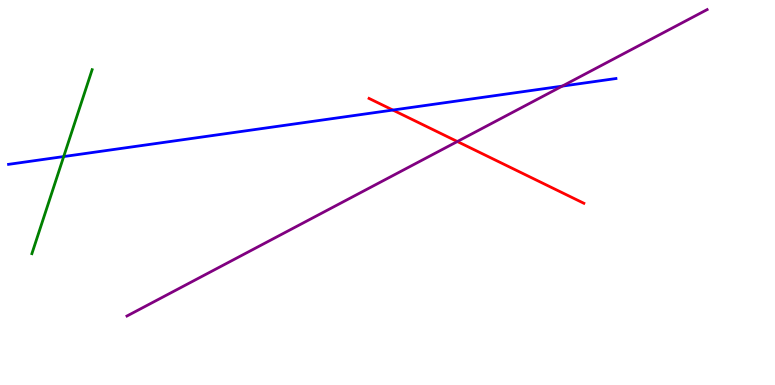[{'lines': ['blue', 'red'], 'intersections': [{'x': 5.07, 'y': 7.14}]}, {'lines': ['green', 'red'], 'intersections': []}, {'lines': ['purple', 'red'], 'intersections': [{'x': 5.9, 'y': 6.32}]}, {'lines': ['blue', 'green'], 'intersections': [{'x': 0.822, 'y': 5.93}]}, {'lines': ['blue', 'purple'], 'intersections': [{'x': 7.25, 'y': 7.76}]}, {'lines': ['green', 'purple'], 'intersections': []}]